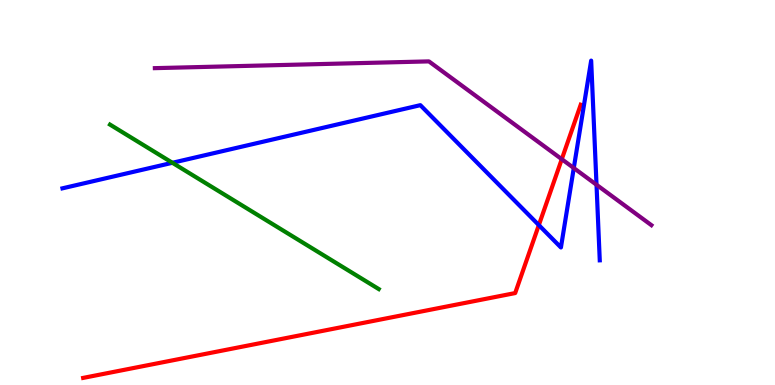[{'lines': ['blue', 'red'], 'intersections': [{'x': 6.95, 'y': 4.15}]}, {'lines': ['green', 'red'], 'intersections': []}, {'lines': ['purple', 'red'], 'intersections': [{'x': 7.25, 'y': 5.87}]}, {'lines': ['blue', 'green'], 'intersections': [{'x': 2.22, 'y': 5.77}]}, {'lines': ['blue', 'purple'], 'intersections': [{'x': 7.4, 'y': 5.64}, {'x': 7.7, 'y': 5.2}]}, {'lines': ['green', 'purple'], 'intersections': []}]